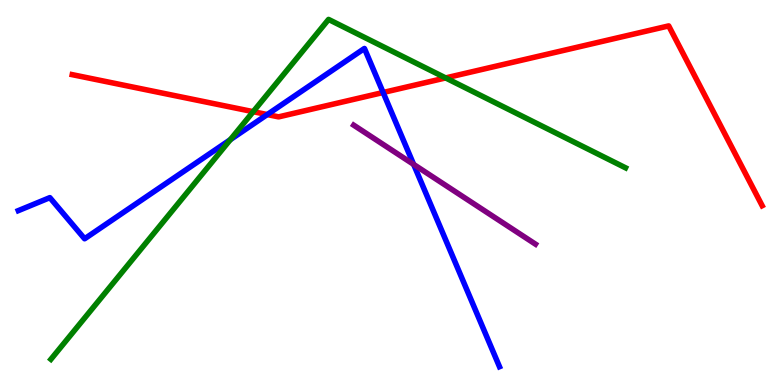[{'lines': ['blue', 'red'], 'intersections': [{'x': 3.45, 'y': 7.02}, {'x': 4.94, 'y': 7.6}]}, {'lines': ['green', 'red'], 'intersections': [{'x': 3.27, 'y': 7.1}, {'x': 5.75, 'y': 7.98}]}, {'lines': ['purple', 'red'], 'intersections': []}, {'lines': ['blue', 'green'], 'intersections': [{'x': 2.97, 'y': 6.37}]}, {'lines': ['blue', 'purple'], 'intersections': [{'x': 5.34, 'y': 5.73}]}, {'lines': ['green', 'purple'], 'intersections': []}]